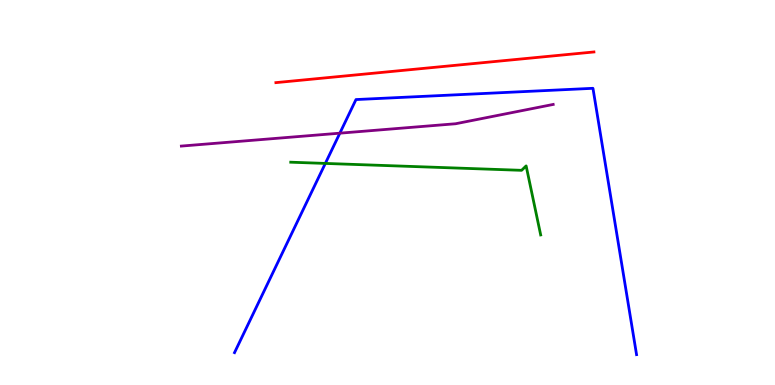[{'lines': ['blue', 'red'], 'intersections': []}, {'lines': ['green', 'red'], 'intersections': []}, {'lines': ['purple', 'red'], 'intersections': []}, {'lines': ['blue', 'green'], 'intersections': [{'x': 4.2, 'y': 5.76}]}, {'lines': ['blue', 'purple'], 'intersections': [{'x': 4.39, 'y': 6.54}]}, {'lines': ['green', 'purple'], 'intersections': []}]